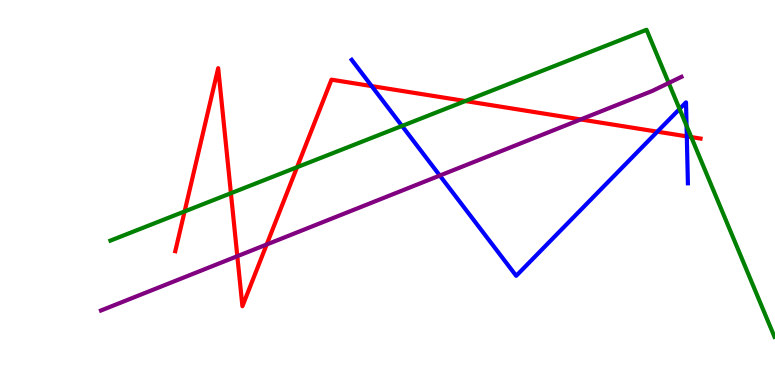[{'lines': ['blue', 'red'], 'intersections': [{'x': 4.8, 'y': 7.76}, {'x': 8.48, 'y': 6.58}, {'x': 8.86, 'y': 6.46}]}, {'lines': ['green', 'red'], 'intersections': [{'x': 2.38, 'y': 4.51}, {'x': 2.98, 'y': 4.98}, {'x': 3.83, 'y': 5.66}, {'x': 6.0, 'y': 7.38}, {'x': 8.92, 'y': 6.44}]}, {'lines': ['purple', 'red'], 'intersections': [{'x': 3.06, 'y': 3.35}, {'x': 3.44, 'y': 3.65}, {'x': 7.49, 'y': 6.9}]}, {'lines': ['blue', 'green'], 'intersections': [{'x': 5.19, 'y': 6.73}, {'x': 8.77, 'y': 7.17}, {'x': 8.86, 'y': 6.73}]}, {'lines': ['blue', 'purple'], 'intersections': [{'x': 5.68, 'y': 5.44}]}, {'lines': ['green', 'purple'], 'intersections': [{'x': 8.63, 'y': 7.84}]}]